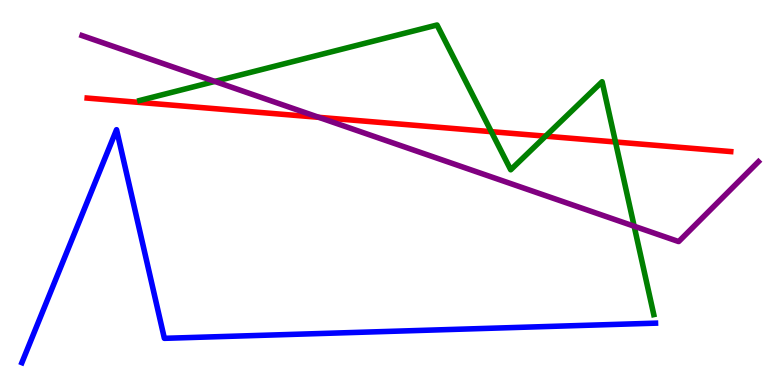[{'lines': ['blue', 'red'], 'intersections': []}, {'lines': ['green', 'red'], 'intersections': [{'x': 6.34, 'y': 6.58}, {'x': 7.04, 'y': 6.46}, {'x': 7.94, 'y': 6.31}]}, {'lines': ['purple', 'red'], 'intersections': [{'x': 4.11, 'y': 6.95}]}, {'lines': ['blue', 'green'], 'intersections': []}, {'lines': ['blue', 'purple'], 'intersections': []}, {'lines': ['green', 'purple'], 'intersections': [{'x': 2.77, 'y': 7.89}, {'x': 8.18, 'y': 4.12}]}]